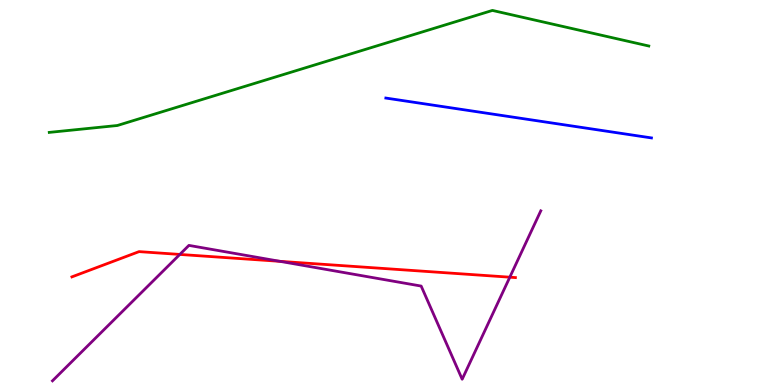[{'lines': ['blue', 'red'], 'intersections': []}, {'lines': ['green', 'red'], 'intersections': []}, {'lines': ['purple', 'red'], 'intersections': [{'x': 2.32, 'y': 3.39}, {'x': 3.61, 'y': 3.21}, {'x': 6.58, 'y': 2.8}]}, {'lines': ['blue', 'green'], 'intersections': []}, {'lines': ['blue', 'purple'], 'intersections': []}, {'lines': ['green', 'purple'], 'intersections': []}]